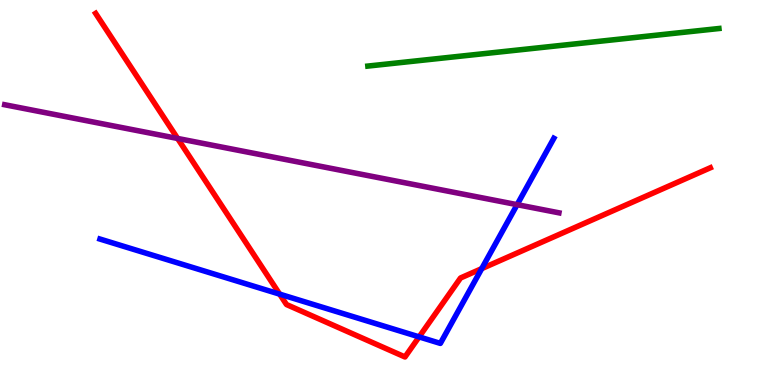[{'lines': ['blue', 'red'], 'intersections': [{'x': 3.61, 'y': 2.36}, {'x': 5.41, 'y': 1.25}, {'x': 6.22, 'y': 3.02}]}, {'lines': ['green', 'red'], 'intersections': []}, {'lines': ['purple', 'red'], 'intersections': [{'x': 2.29, 'y': 6.4}]}, {'lines': ['blue', 'green'], 'intersections': []}, {'lines': ['blue', 'purple'], 'intersections': [{'x': 6.67, 'y': 4.68}]}, {'lines': ['green', 'purple'], 'intersections': []}]